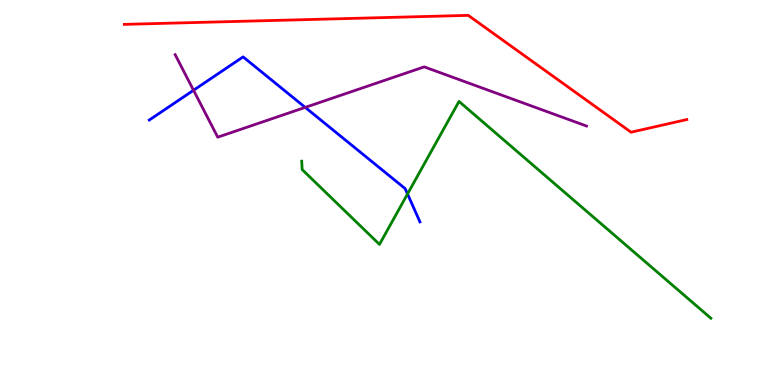[{'lines': ['blue', 'red'], 'intersections': []}, {'lines': ['green', 'red'], 'intersections': []}, {'lines': ['purple', 'red'], 'intersections': []}, {'lines': ['blue', 'green'], 'intersections': [{'x': 5.26, 'y': 4.96}]}, {'lines': ['blue', 'purple'], 'intersections': [{'x': 2.5, 'y': 7.66}, {'x': 3.94, 'y': 7.21}]}, {'lines': ['green', 'purple'], 'intersections': []}]